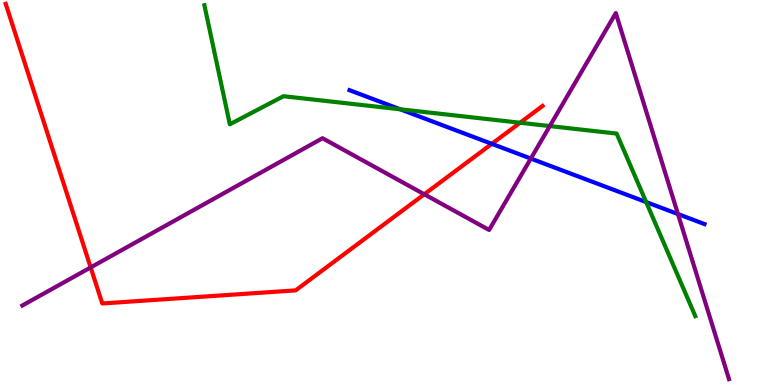[{'lines': ['blue', 'red'], 'intersections': [{'x': 6.35, 'y': 6.26}]}, {'lines': ['green', 'red'], 'intersections': [{'x': 6.71, 'y': 6.81}]}, {'lines': ['purple', 'red'], 'intersections': [{'x': 1.17, 'y': 3.05}, {'x': 5.47, 'y': 4.95}]}, {'lines': ['blue', 'green'], 'intersections': [{'x': 5.16, 'y': 7.16}, {'x': 8.34, 'y': 4.75}]}, {'lines': ['blue', 'purple'], 'intersections': [{'x': 6.85, 'y': 5.88}, {'x': 8.75, 'y': 4.44}]}, {'lines': ['green', 'purple'], 'intersections': [{'x': 7.09, 'y': 6.73}]}]